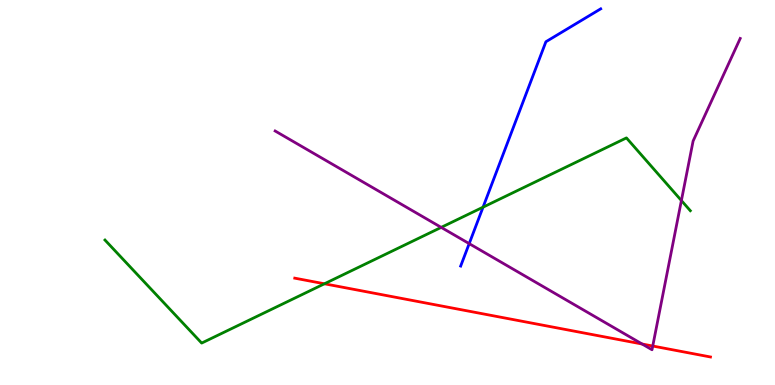[{'lines': ['blue', 'red'], 'intersections': []}, {'lines': ['green', 'red'], 'intersections': [{'x': 4.19, 'y': 2.63}]}, {'lines': ['purple', 'red'], 'intersections': [{'x': 8.29, 'y': 1.06}, {'x': 8.42, 'y': 1.01}]}, {'lines': ['blue', 'green'], 'intersections': [{'x': 6.23, 'y': 4.62}]}, {'lines': ['blue', 'purple'], 'intersections': [{'x': 6.05, 'y': 3.67}]}, {'lines': ['green', 'purple'], 'intersections': [{'x': 5.69, 'y': 4.09}, {'x': 8.79, 'y': 4.79}]}]